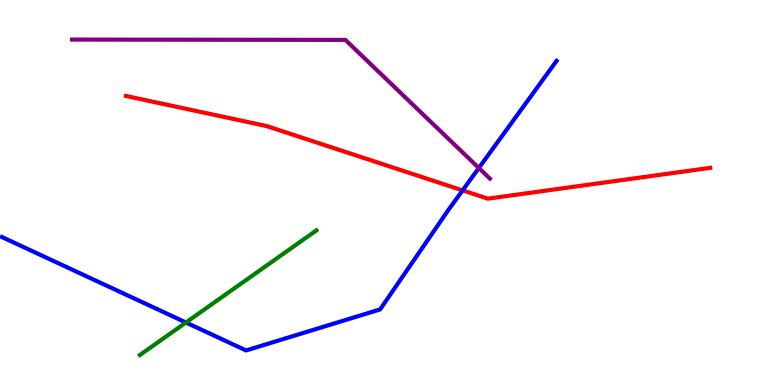[{'lines': ['blue', 'red'], 'intersections': [{'x': 5.97, 'y': 5.06}]}, {'lines': ['green', 'red'], 'intersections': []}, {'lines': ['purple', 'red'], 'intersections': []}, {'lines': ['blue', 'green'], 'intersections': [{'x': 2.4, 'y': 1.62}]}, {'lines': ['blue', 'purple'], 'intersections': [{'x': 6.18, 'y': 5.64}]}, {'lines': ['green', 'purple'], 'intersections': []}]